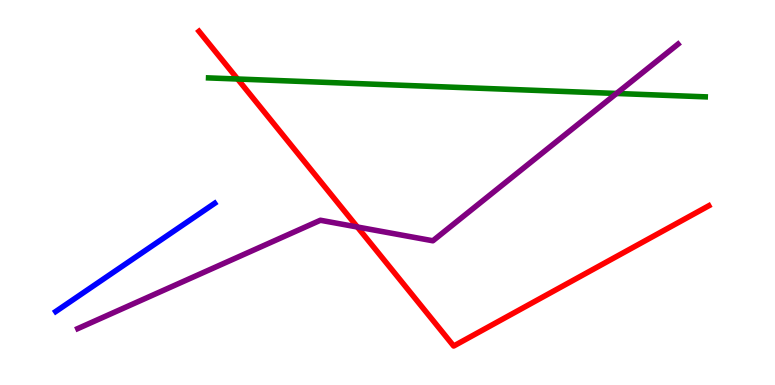[{'lines': ['blue', 'red'], 'intersections': []}, {'lines': ['green', 'red'], 'intersections': [{'x': 3.07, 'y': 7.95}]}, {'lines': ['purple', 'red'], 'intersections': [{'x': 4.61, 'y': 4.1}]}, {'lines': ['blue', 'green'], 'intersections': []}, {'lines': ['blue', 'purple'], 'intersections': []}, {'lines': ['green', 'purple'], 'intersections': [{'x': 7.96, 'y': 7.57}]}]